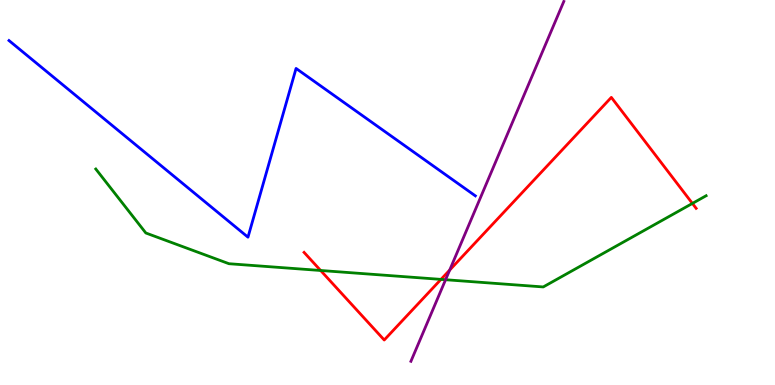[{'lines': ['blue', 'red'], 'intersections': []}, {'lines': ['green', 'red'], 'intersections': [{'x': 4.14, 'y': 2.97}, {'x': 5.69, 'y': 2.74}, {'x': 8.93, 'y': 4.72}]}, {'lines': ['purple', 'red'], 'intersections': [{'x': 5.8, 'y': 2.98}]}, {'lines': ['blue', 'green'], 'intersections': []}, {'lines': ['blue', 'purple'], 'intersections': []}, {'lines': ['green', 'purple'], 'intersections': [{'x': 5.75, 'y': 2.73}]}]